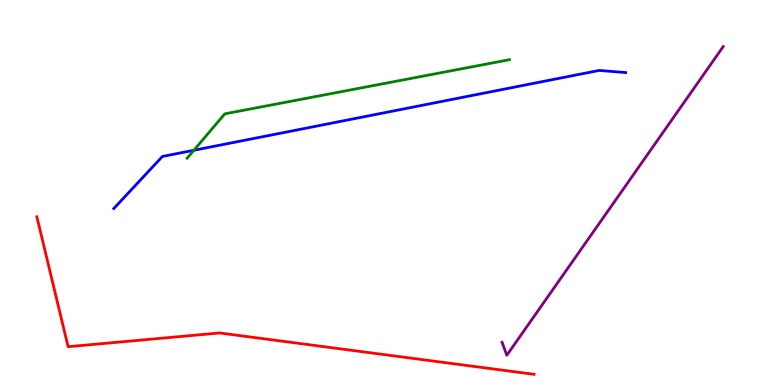[{'lines': ['blue', 'red'], 'intersections': []}, {'lines': ['green', 'red'], 'intersections': []}, {'lines': ['purple', 'red'], 'intersections': []}, {'lines': ['blue', 'green'], 'intersections': [{'x': 2.5, 'y': 6.1}]}, {'lines': ['blue', 'purple'], 'intersections': []}, {'lines': ['green', 'purple'], 'intersections': []}]